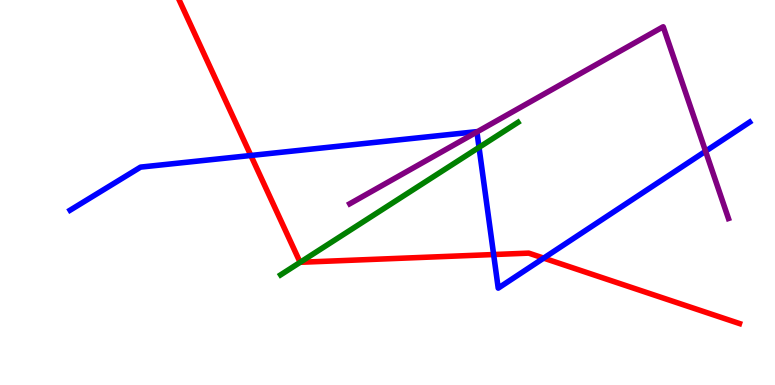[{'lines': ['blue', 'red'], 'intersections': [{'x': 3.24, 'y': 5.96}, {'x': 6.37, 'y': 3.39}, {'x': 7.02, 'y': 3.3}]}, {'lines': ['green', 'red'], 'intersections': [{'x': 3.87, 'y': 3.19}]}, {'lines': ['purple', 'red'], 'intersections': []}, {'lines': ['blue', 'green'], 'intersections': [{'x': 6.18, 'y': 6.17}]}, {'lines': ['blue', 'purple'], 'intersections': [{'x': 6.15, 'y': 6.57}, {'x': 9.1, 'y': 6.07}]}, {'lines': ['green', 'purple'], 'intersections': []}]